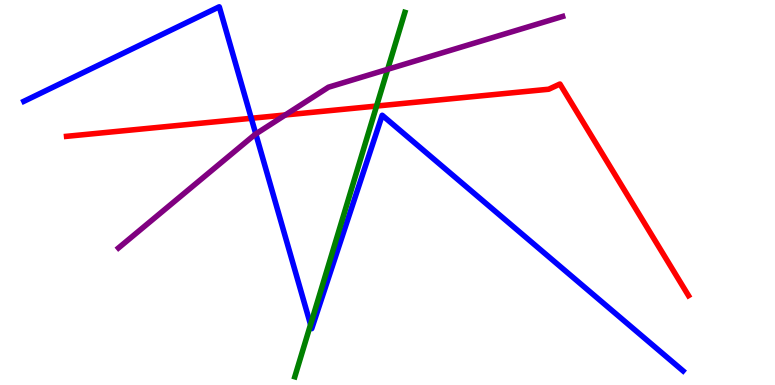[{'lines': ['blue', 'red'], 'intersections': [{'x': 3.24, 'y': 6.93}]}, {'lines': ['green', 'red'], 'intersections': [{'x': 4.86, 'y': 7.25}]}, {'lines': ['purple', 'red'], 'intersections': [{'x': 3.68, 'y': 7.01}]}, {'lines': ['blue', 'green'], 'intersections': [{'x': 4.01, 'y': 1.57}]}, {'lines': ['blue', 'purple'], 'intersections': [{'x': 3.3, 'y': 6.52}]}, {'lines': ['green', 'purple'], 'intersections': [{'x': 5.0, 'y': 8.2}]}]